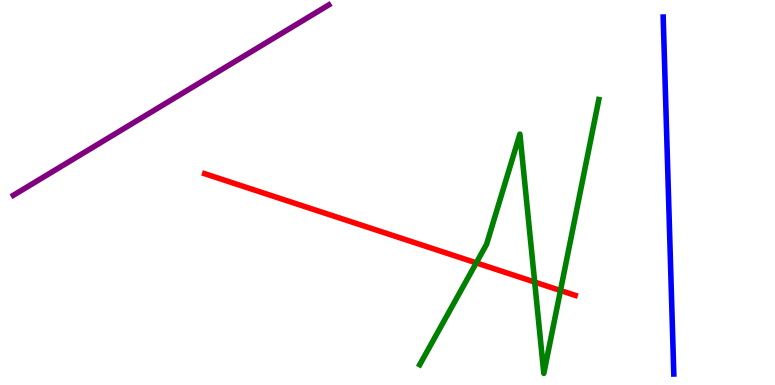[{'lines': ['blue', 'red'], 'intersections': []}, {'lines': ['green', 'red'], 'intersections': [{'x': 6.15, 'y': 3.17}, {'x': 6.9, 'y': 2.67}, {'x': 7.23, 'y': 2.45}]}, {'lines': ['purple', 'red'], 'intersections': []}, {'lines': ['blue', 'green'], 'intersections': []}, {'lines': ['blue', 'purple'], 'intersections': []}, {'lines': ['green', 'purple'], 'intersections': []}]